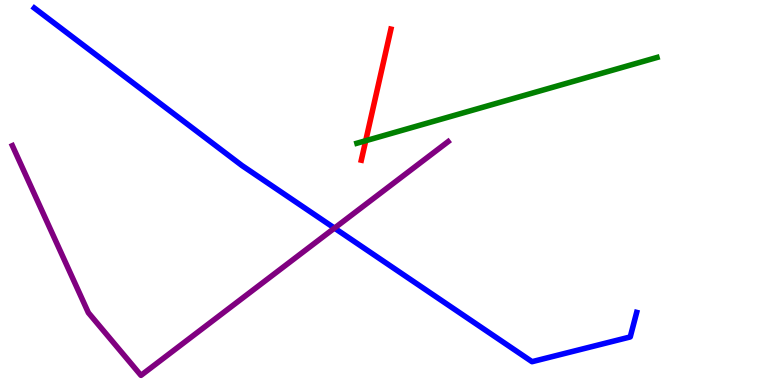[{'lines': ['blue', 'red'], 'intersections': []}, {'lines': ['green', 'red'], 'intersections': [{'x': 4.72, 'y': 6.34}]}, {'lines': ['purple', 'red'], 'intersections': []}, {'lines': ['blue', 'green'], 'intersections': []}, {'lines': ['blue', 'purple'], 'intersections': [{'x': 4.32, 'y': 4.08}]}, {'lines': ['green', 'purple'], 'intersections': []}]